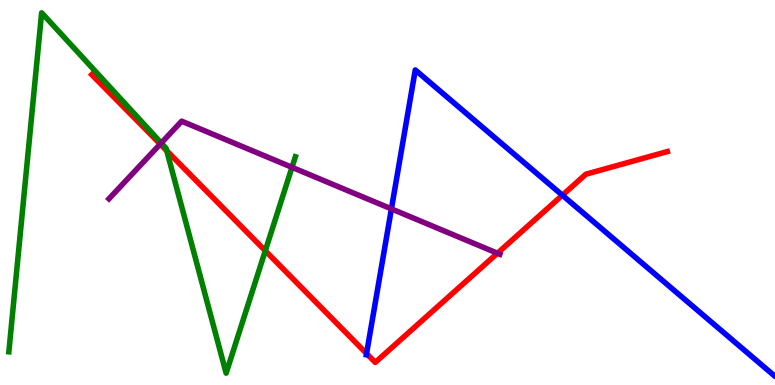[{'lines': ['blue', 'red'], 'intersections': [{'x': 4.73, 'y': 0.817}, {'x': 7.26, 'y': 4.93}]}, {'lines': ['green', 'red'], 'intersections': [{'x': 2.15, 'y': 6.08}, {'x': 3.42, 'y': 3.49}]}, {'lines': ['purple', 'red'], 'intersections': [{'x': 2.07, 'y': 6.26}, {'x': 6.42, 'y': 3.42}]}, {'lines': ['blue', 'green'], 'intersections': []}, {'lines': ['blue', 'purple'], 'intersections': [{'x': 5.05, 'y': 4.57}]}, {'lines': ['green', 'purple'], 'intersections': [{'x': 2.08, 'y': 6.29}, {'x': 3.77, 'y': 5.65}]}]